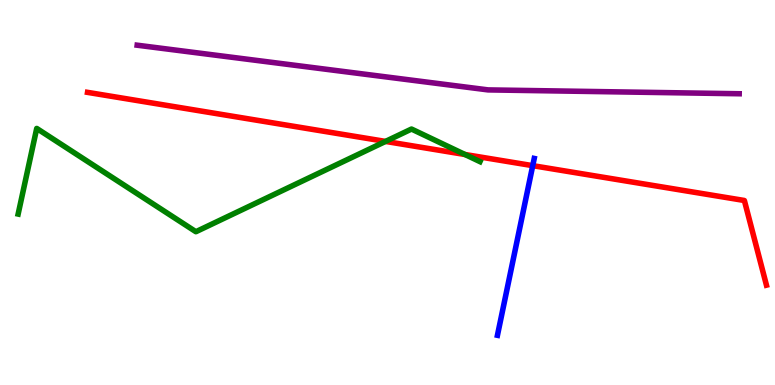[{'lines': ['blue', 'red'], 'intersections': [{'x': 6.87, 'y': 5.7}]}, {'lines': ['green', 'red'], 'intersections': [{'x': 4.97, 'y': 6.33}, {'x': 6.0, 'y': 5.99}]}, {'lines': ['purple', 'red'], 'intersections': []}, {'lines': ['blue', 'green'], 'intersections': []}, {'lines': ['blue', 'purple'], 'intersections': []}, {'lines': ['green', 'purple'], 'intersections': []}]